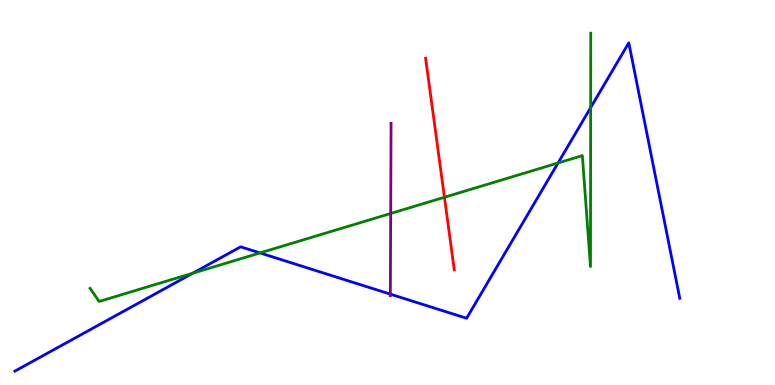[{'lines': ['blue', 'red'], 'intersections': []}, {'lines': ['green', 'red'], 'intersections': [{'x': 5.73, 'y': 4.88}]}, {'lines': ['purple', 'red'], 'intersections': []}, {'lines': ['blue', 'green'], 'intersections': [{'x': 2.49, 'y': 2.9}, {'x': 3.35, 'y': 3.43}, {'x': 7.2, 'y': 5.77}, {'x': 7.62, 'y': 7.21}]}, {'lines': ['blue', 'purple'], 'intersections': [{'x': 5.04, 'y': 2.36}]}, {'lines': ['green', 'purple'], 'intersections': [{'x': 5.04, 'y': 4.45}]}]